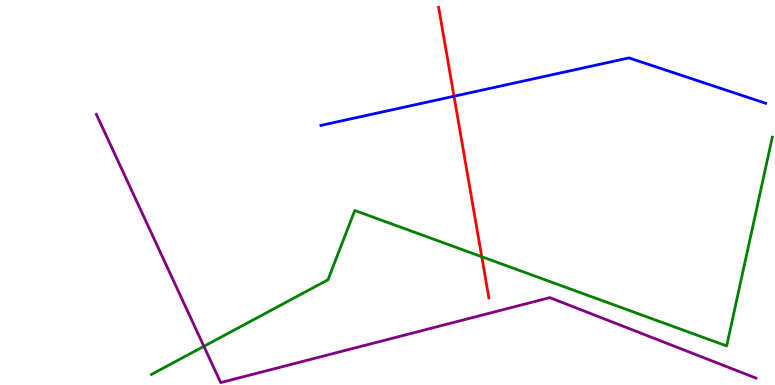[{'lines': ['blue', 'red'], 'intersections': [{'x': 5.86, 'y': 7.5}]}, {'lines': ['green', 'red'], 'intersections': [{'x': 6.22, 'y': 3.33}]}, {'lines': ['purple', 'red'], 'intersections': []}, {'lines': ['blue', 'green'], 'intersections': []}, {'lines': ['blue', 'purple'], 'intersections': []}, {'lines': ['green', 'purple'], 'intersections': [{'x': 2.63, 'y': 1.0}]}]